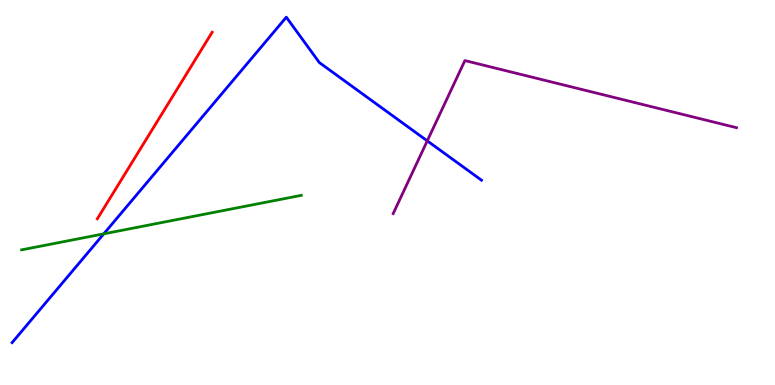[{'lines': ['blue', 'red'], 'intersections': []}, {'lines': ['green', 'red'], 'intersections': []}, {'lines': ['purple', 'red'], 'intersections': []}, {'lines': ['blue', 'green'], 'intersections': [{'x': 1.34, 'y': 3.93}]}, {'lines': ['blue', 'purple'], 'intersections': [{'x': 5.51, 'y': 6.34}]}, {'lines': ['green', 'purple'], 'intersections': []}]